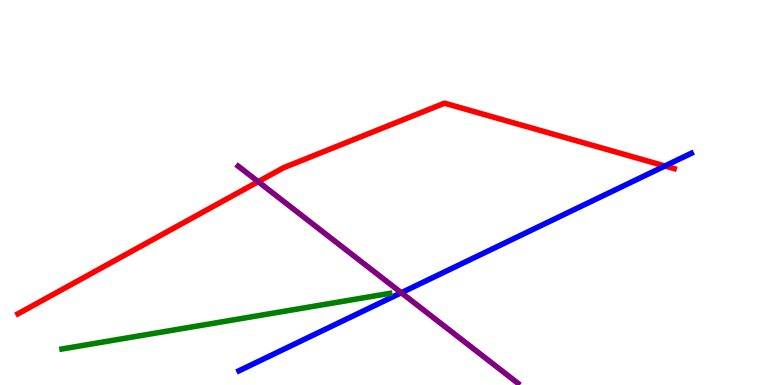[{'lines': ['blue', 'red'], 'intersections': [{'x': 8.58, 'y': 5.69}]}, {'lines': ['green', 'red'], 'intersections': []}, {'lines': ['purple', 'red'], 'intersections': [{'x': 3.33, 'y': 5.28}]}, {'lines': ['blue', 'green'], 'intersections': []}, {'lines': ['blue', 'purple'], 'intersections': [{'x': 5.18, 'y': 2.4}]}, {'lines': ['green', 'purple'], 'intersections': []}]